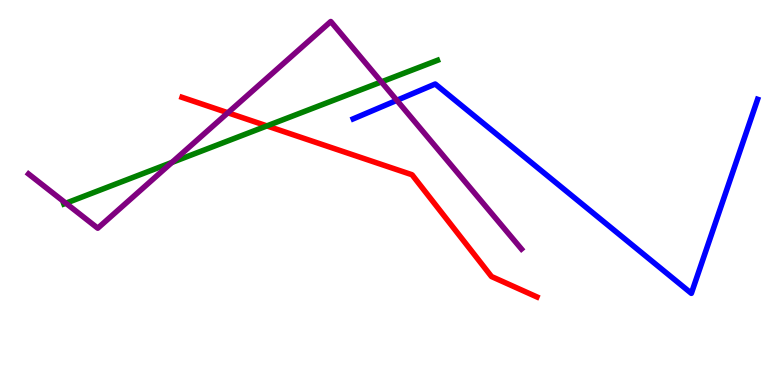[{'lines': ['blue', 'red'], 'intersections': []}, {'lines': ['green', 'red'], 'intersections': [{'x': 3.44, 'y': 6.73}]}, {'lines': ['purple', 'red'], 'intersections': [{'x': 2.94, 'y': 7.07}]}, {'lines': ['blue', 'green'], 'intersections': []}, {'lines': ['blue', 'purple'], 'intersections': [{'x': 5.12, 'y': 7.39}]}, {'lines': ['green', 'purple'], 'intersections': [{'x': 0.85, 'y': 4.72}, {'x': 2.22, 'y': 5.78}, {'x': 4.92, 'y': 7.87}]}]